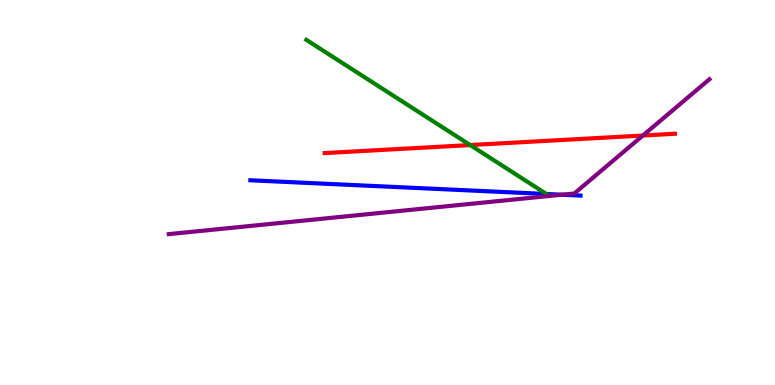[{'lines': ['blue', 'red'], 'intersections': []}, {'lines': ['green', 'red'], 'intersections': [{'x': 6.07, 'y': 6.23}]}, {'lines': ['purple', 'red'], 'intersections': [{'x': 8.3, 'y': 6.48}]}, {'lines': ['blue', 'green'], 'intersections': [{'x': 7.05, 'y': 4.96}]}, {'lines': ['blue', 'purple'], 'intersections': [{'x': 7.25, 'y': 4.94}]}, {'lines': ['green', 'purple'], 'intersections': []}]